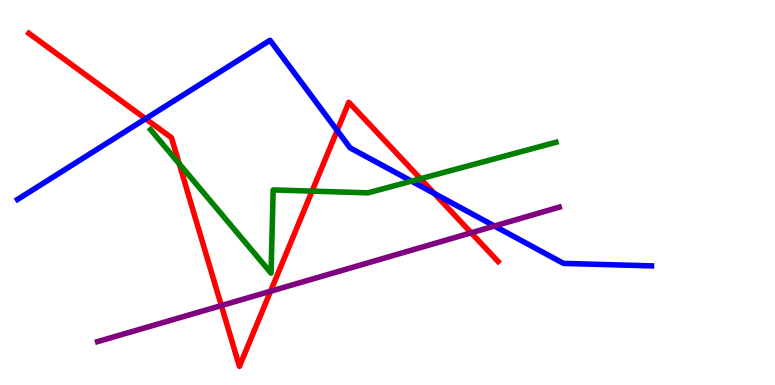[{'lines': ['blue', 'red'], 'intersections': [{'x': 1.88, 'y': 6.92}, {'x': 4.35, 'y': 6.61}, {'x': 5.6, 'y': 4.98}]}, {'lines': ['green', 'red'], 'intersections': [{'x': 2.31, 'y': 5.75}, {'x': 4.03, 'y': 5.04}, {'x': 5.43, 'y': 5.36}]}, {'lines': ['purple', 'red'], 'intersections': [{'x': 2.86, 'y': 2.06}, {'x': 3.49, 'y': 2.44}, {'x': 6.08, 'y': 3.95}]}, {'lines': ['blue', 'green'], 'intersections': [{'x': 5.31, 'y': 5.3}]}, {'lines': ['blue', 'purple'], 'intersections': [{'x': 6.38, 'y': 4.13}]}, {'lines': ['green', 'purple'], 'intersections': []}]